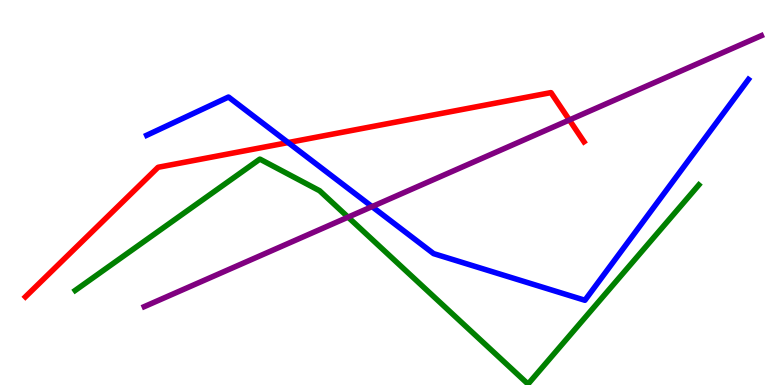[{'lines': ['blue', 'red'], 'intersections': [{'x': 3.72, 'y': 6.3}]}, {'lines': ['green', 'red'], 'intersections': []}, {'lines': ['purple', 'red'], 'intersections': [{'x': 7.35, 'y': 6.88}]}, {'lines': ['blue', 'green'], 'intersections': []}, {'lines': ['blue', 'purple'], 'intersections': [{'x': 4.8, 'y': 4.63}]}, {'lines': ['green', 'purple'], 'intersections': [{'x': 4.49, 'y': 4.36}]}]